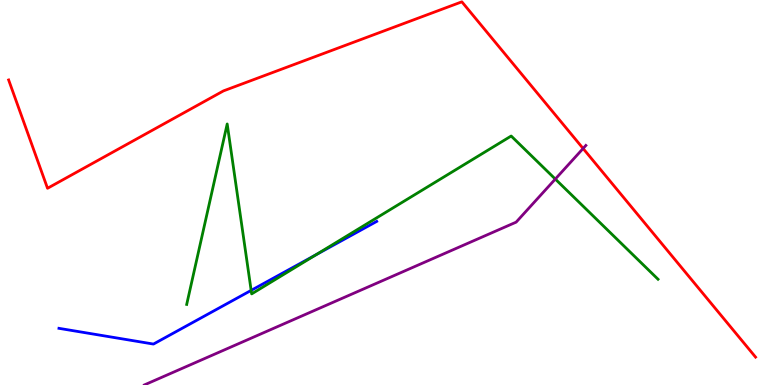[{'lines': ['blue', 'red'], 'intersections': []}, {'lines': ['green', 'red'], 'intersections': []}, {'lines': ['purple', 'red'], 'intersections': [{'x': 7.52, 'y': 6.14}]}, {'lines': ['blue', 'green'], 'intersections': [{'x': 3.24, 'y': 2.46}, {'x': 4.08, 'y': 3.38}]}, {'lines': ['blue', 'purple'], 'intersections': []}, {'lines': ['green', 'purple'], 'intersections': [{'x': 7.17, 'y': 5.35}]}]